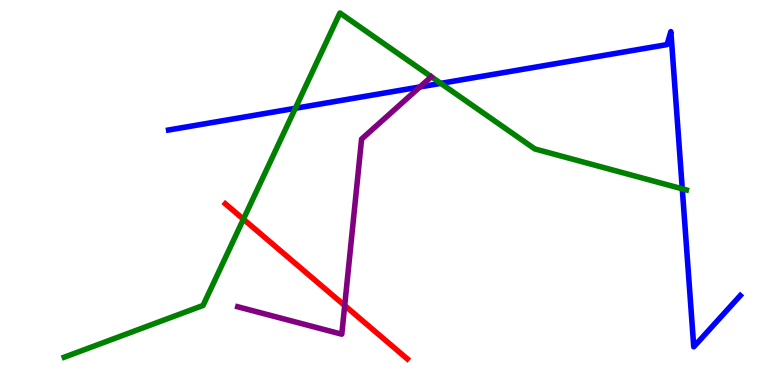[{'lines': ['blue', 'red'], 'intersections': []}, {'lines': ['green', 'red'], 'intersections': [{'x': 3.14, 'y': 4.31}]}, {'lines': ['purple', 'red'], 'intersections': [{'x': 4.45, 'y': 2.06}]}, {'lines': ['blue', 'green'], 'intersections': [{'x': 3.81, 'y': 7.19}, {'x': 5.69, 'y': 7.83}, {'x': 8.8, 'y': 5.1}]}, {'lines': ['blue', 'purple'], 'intersections': [{'x': 5.42, 'y': 7.74}]}, {'lines': ['green', 'purple'], 'intersections': []}]